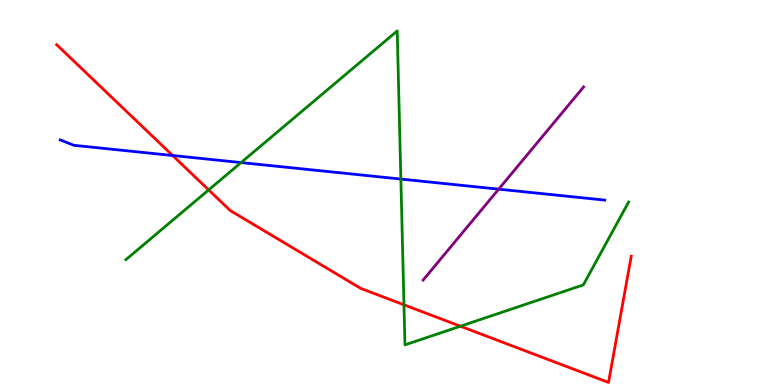[{'lines': ['blue', 'red'], 'intersections': [{'x': 2.23, 'y': 5.96}]}, {'lines': ['green', 'red'], 'intersections': [{'x': 2.69, 'y': 5.07}, {'x': 5.21, 'y': 2.08}, {'x': 5.94, 'y': 1.53}]}, {'lines': ['purple', 'red'], 'intersections': []}, {'lines': ['blue', 'green'], 'intersections': [{'x': 3.11, 'y': 5.78}, {'x': 5.17, 'y': 5.35}]}, {'lines': ['blue', 'purple'], 'intersections': [{'x': 6.43, 'y': 5.09}]}, {'lines': ['green', 'purple'], 'intersections': []}]